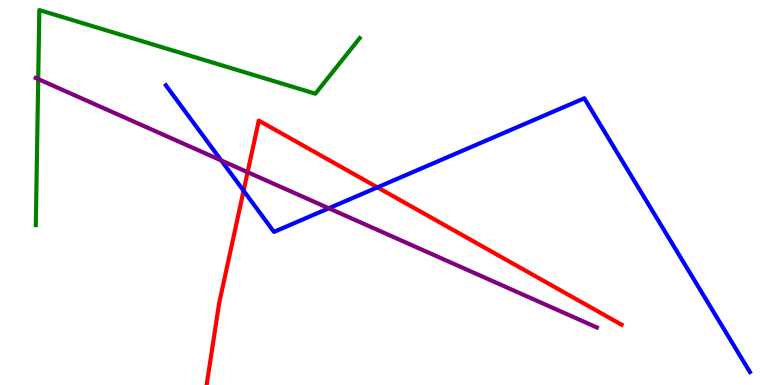[{'lines': ['blue', 'red'], 'intersections': [{'x': 3.14, 'y': 5.05}, {'x': 4.87, 'y': 5.13}]}, {'lines': ['green', 'red'], 'intersections': []}, {'lines': ['purple', 'red'], 'intersections': [{'x': 3.19, 'y': 5.53}]}, {'lines': ['blue', 'green'], 'intersections': []}, {'lines': ['blue', 'purple'], 'intersections': [{'x': 2.86, 'y': 5.83}, {'x': 4.24, 'y': 4.59}]}, {'lines': ['green', 'purple'], 'intersections': [{'x': 0.493, 'y': 7.95}]}]